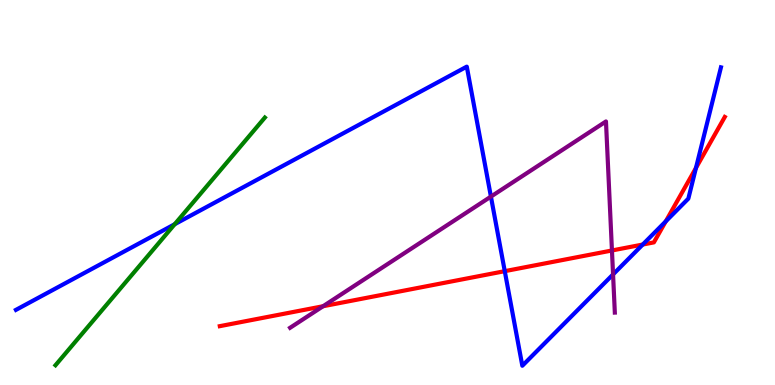[{'lines': ['blue', 'red'], 'intersections': [{'x': 6.51, 'y': 2.96}, {'x': 8.29, 'y': 3.65}, {'x': 8.59, 'y': 4.25}, {'x': 8.98, 'y': 5.64}]}, {'lines': ['green', 'red'], 'intersections': []}, {'lines': ['purple', 'red'], 'intersections': [{'x': 4.17, 'y': 2.05}, {'x': 7.9, 'y': 3.49}]}, {'lines': ['blue', 'green'], 'intersections': [{'x': 2.25, 'y': 4.18}]}, {'lines': ['blue', 'purple'], 'intersections': [{'x': 6.33, 'y': 4.89}, {'x': 7.91, 'y': 2.87}]}, {'lines': ['green', 'purple'], 'intersections': []}]